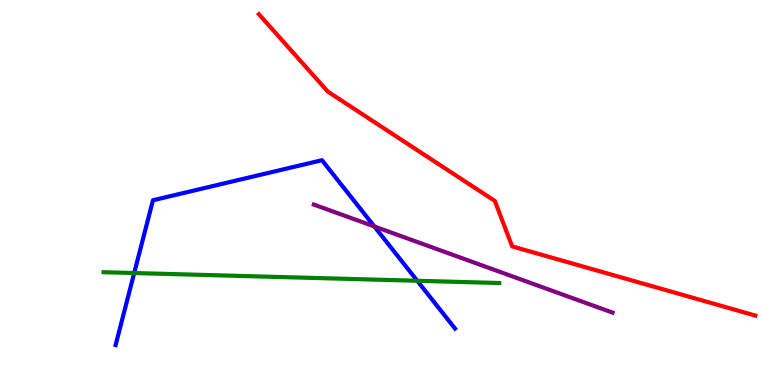[{'lines': ['blue', 'red'], 'intersections': []}, {'lines': ['green', 'red'], 'intersections': []}, {'lines': ['purple', 'red'], 'intersections': []}, {'lines': ['blue', 'green'], 'intersections': [{'x': 1.73, 'y': 2.91}, {'x': 5.38, 'y': 2.71}]}, {'lines': ['blue', 'purple'], 'intersections': [{'x': 4.83, 'y': 4.12}]}, {'lines': ['green', 'purple'], 'intersections': []}]